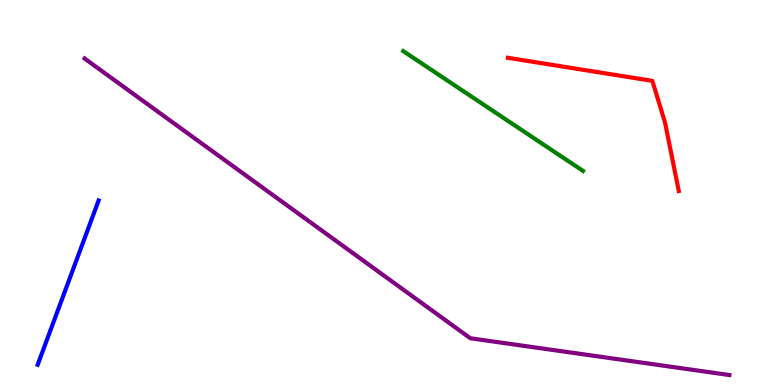[{'lines': ['blue', 'red'], 'intersections': []}, {'lines': ['green', 'red'], 'intersections': []}, {'lines': ['purple', 'red'], 'intersections': []}, {'lines': ['blue', 'green'], 'intersections': []}, {'lines': ['blue', 'purple'], 'intersections': []}, {'lines': ['green', 'purple'], 'intersections': []}]